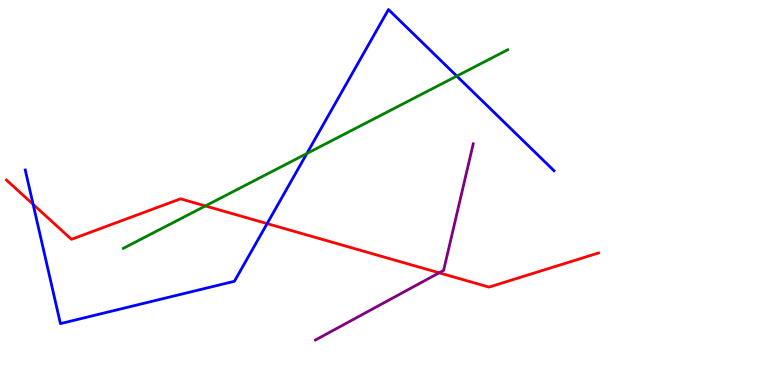[{'lines': ['blue', 'red'], 'intersections': [{'x': 0.427, 'y': 4.69}, {'x': 3.45, 'y': 4.19}]}, {'lines': ['green', 'red'], 'intersections': [{'x': 2.65, 'y': 4.65}]}, {'lines': ['purple', 'red'], 'intersections': [{'x': 5.67, 'y': 2.91}]}, {'lines': ['blue', 'green'], 'intersections': [{'x': 3.96, 'y': 6.01}, {'x': 5.89, 'y': 8.02}]}, {'lines': ['blue', 'purple'], 'intersections': []}, {'lines': ['green', 'purple'], 'intersections': []}]